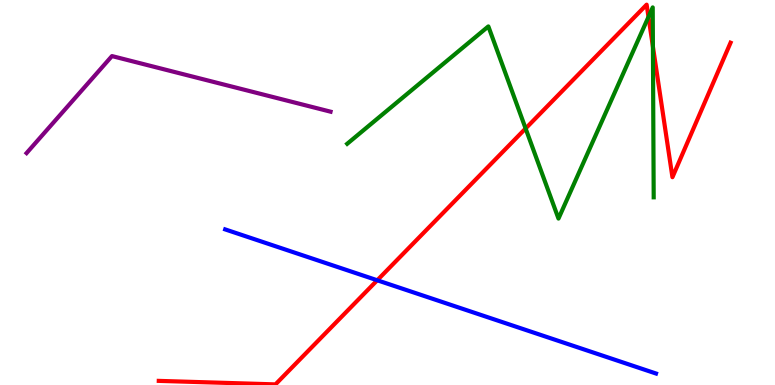[{'lines': ['blue', 'red'], 'intersections': [{'x': 4.87, 'y': 2.72}]}, {'lines': ['green', 'red'], 'intersections': [{'x': 6.78, 'y': 6.66}, {'x': 8.37, 'y': 9.56}, {'x': 8.42, 'y': 8.79}]}, {'lines': ['purple', 'red'], 'intersections': []}, {'lines': ['blue', 'green'], 'intersections': []}, {'lines': ['blue', 'purple'], 'intersections': []}, {'lines': ['green', 'purple'], 'intersections': []}]